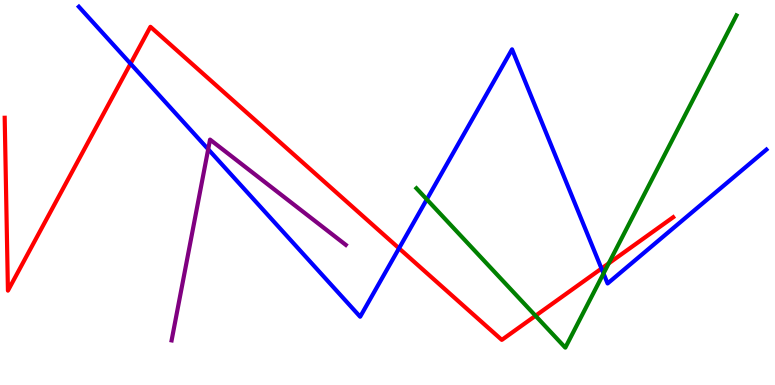[{'lines': ['blue', 'red'], 'intersections': [{'x': 1.68, 'y': 8.35}, {'x': 5.15, 'y': 3.55}, {'x': 7.76, 'y': 3.02}]}, {'lines': ['green', 'red'], 'intersections': [{'x': 6.91, 'y': 1.8}, {'x': 7.85, 'y': 3.16}]}, {'lines': ['purple', 'red'], 'intersections': []}, {'lines': ['blue', 'green'], 'intersections': [{'x': 5.51, 'y': 4.82}, {'x': 7.79, 'y': 2.9}]}, {'lines': ['blue', 'purple'], 'intersections': [{'x': 2.69, 'y': 6.12}]}, {'lines': ['green', 'purple'], 'intersections': []}]